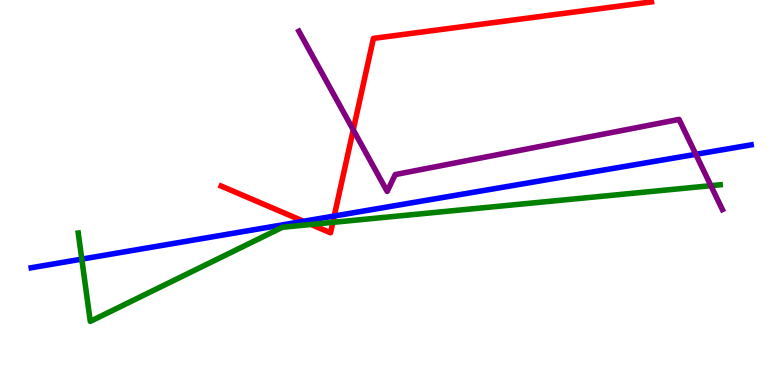[{'lines': ['blue', 'red'], 'intersections': [{'x': 3.92, 'y': 4.25}, {'x': 4.31, 'y': 4.39}]}, {'lines': ['green', 'red'], 'intersections': [{'x': 4.01, 'y': 4.17}, {'x': 4.29, 'y': 4.22}]}, {'lines': ['purple', 'red'], 'intersections': [{'x': 4.56, 'y': 6.63}]}, {'lines': ['blue', 'green'], 'intersections': [{'x': 1.06, 'y': 3.27}]}, {'lines': ['blue', 'purple'], 'intersections': [{'x': 8.98, 'y': 5.99}]}, {'lines': ['green', 'purple'], 'intersections': [{'x': 9.17, 'y': 5.18}]}]